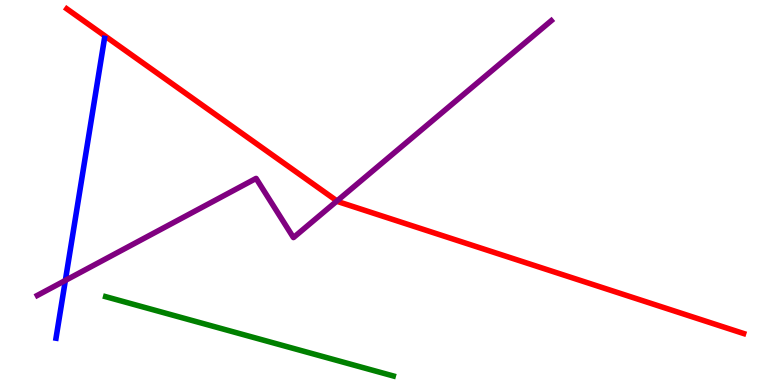[{'lines': ['blue', 'red'], 'intersections': []}, {'lines': ['green', 'red'], 'intersections': []}, {'lines': ['purple', 'red'], 'intersections': [{'x': 4.35, 'y': 4.78}]}, {'lines': ['blue', 'green'], 'intersections': []}, {'lines': ['blue', 'purple'], 'intersections': [{'x': 0.843, 'y': 2.72}]}, {'lines': ['green', 'purple'], 'intersections': []}]